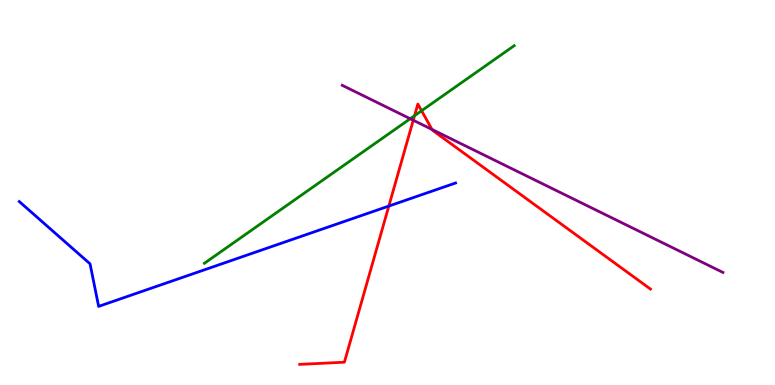[{'lines': ['blue', 'red'], 'intersections': [{'x': 5.02, 'y': 4.65}]}, {'lines': ['green', 'red'], 'intersections': [{'x': 5.35, 'y': 7.0}, {'x': 5.44, 'y': 7.12}]}, {'lines': ['purple', 'red'], 'intersections': [{'x': 5.33, 'y': 6.88}, {'x': 5.57, 'y': 6.64}]}, {'lines': ['blue', 'green'], 'intersections': []}, {'lines': ['blue', 'purple'], 'intersections': []}, {'lines': ['green', 'purple'], 'intersections': [{'x': 5.29, 'y': 6.92}]}]